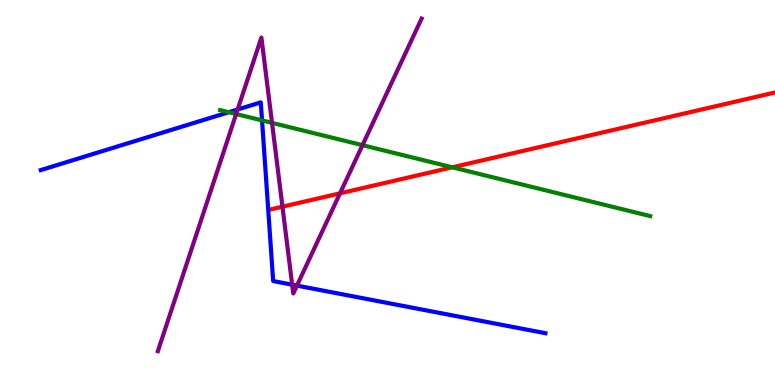[{'lines': ['blue', 'red'], 'intersections': []}, {'lines': ['green', 'red'], 'intersections': [{'x': 5.84, 'y': 5.65}]}, {'lines': ['purple', 'red'], 'intersections': [{'x': 3.64, 'y': 4.63}, {'x': 4.39, 'y': 4.98}]}, {'lines': ['blue', 'green'], 'intersections': [{'x': 2.95, 'y': 7.09}, {'x': 3.38, 'y': 6.87}]}, {'lines': ['blue', 'purple'], 'intersections': [{'x': 3.07, 'y': 7.16}, {'x': 3.77, 'y': 2.61}, {'x': 3.83, 'y': 2.58}]}, {'lines': ['green', 'purple'], 'intersections': [{'x': 3.05, 'y': 7.04}, {'x': 3.51, 'y': 6.81}, {'x': 4.68, 'y': 6.23}]}]